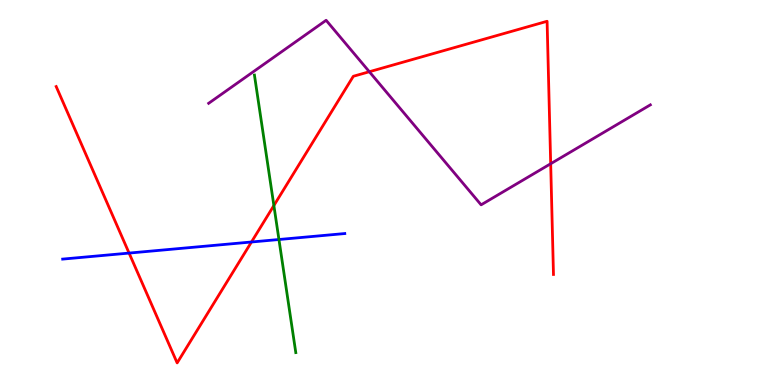[{'lines': ['blue', 'red'], 'intersections': [{'x': 1.67, 'y': 3.43}, {'x': 3.24, 'y': 3.71}]}, {'lines': ['green', 'red'], 'intersections': [{'x': 3.53, 'y': 4.66}]}, {'lines': ['purple', 'red'], 'intersections': [{'x': 4.77, 'y': 8.14}, {'x': 7.11, 'y': 5.75}]}, {'lines': ['blue', 'green'], 'intersections': [{'x': 3.6, 'y': 3.78}]}, {'lines': ['blue', 'purple'], 'intersections': []}, {'lines': ['green', 'purple'], 'intersections': []}]